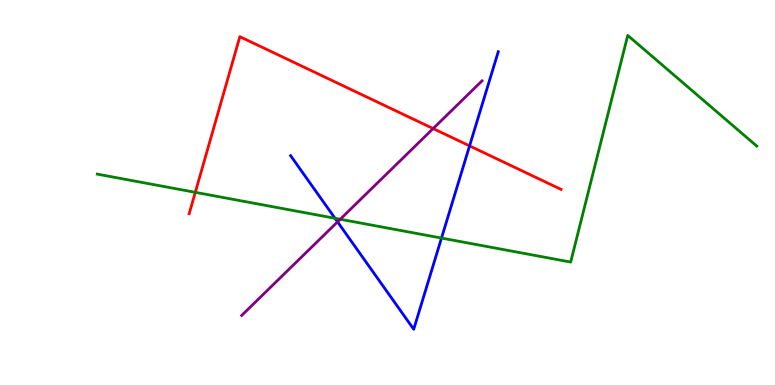[{'lines': ['blue', 'red'], 'intersections': [{'x': 6.06, 'y': 6.21}]}, {'lines': ['green', 'red'], 'intersections': [{'x': 2.52, 'y': 5.0}]}, {'lines': ['purple', 'red'], 'intersections': [{'x': 5.59, 'y': 6.66}]}, {'lines': ['blue', 'green'], 'intersections': [{'x': 4.32, 'y': 4.33}, {'x': 5.7, 'y': 3.82}]}, {'lines': ['blue', 'purple'], 'intersections': [{'x': 4.36, 'y': 4.24}]}, {'lines': ['green', 'purple'], 'intersections': [{'x': 4.39, 'y': 4.31}]}]